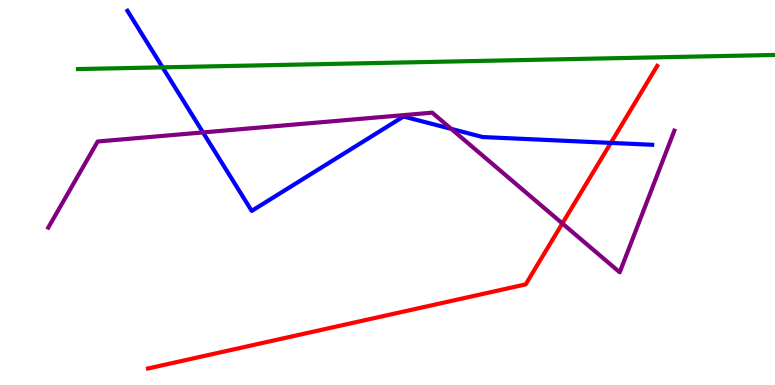[{'lines': ['blue', 'red'], 'intersections': [{'x': 7.88, 'y': 6.29}]}, {'lines': ['green', 'red'], 'intersections': []}, {'lines': ['purple', 'red'], 'intersections': [{'x': 7.26, 'y': 4.2}]}, {'lines': ['blue', 'green'], 'intersections': [{'x': 2.1, 'y': 8.25}]}, {'lines': ['blue', 'purple'], 'intersections': [{'x': 2.62, 'y': 6.56}, {'x': 5.82, 'y': 6.65}]}, {'lines': ['green', 'purple'], 'intersections': []}]